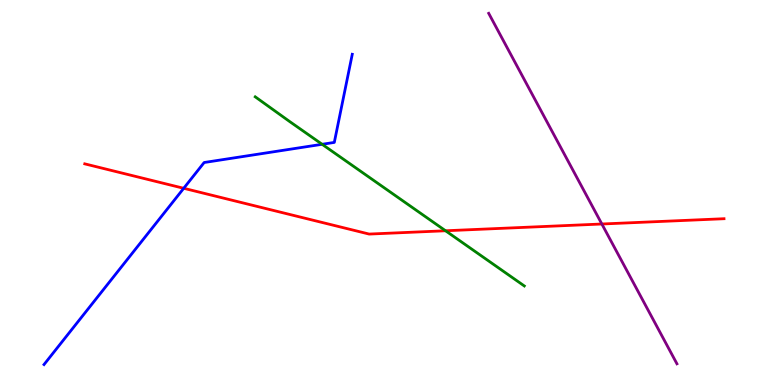[{'lines': ['blue', 'red'], 'intersections': [{'x': 2.37, 'y': 5.11}]}, {'lines': ['green', 'red'], 'intersections': [{'x': 5.75, 'y': 4.01}]}, {'lines': ['purple', 'red'], 'intersections': [{'x': 7.77, 'y': 4.18}]}, {'lines': ['blue', 'green'], 'intersections': [{'x': 4.16, 'y': 6.25}]}, {'lines': ['blue', 'purple'], 'intersections': []}, {'lines': ['green', 'purple'], 'intersections': []}]